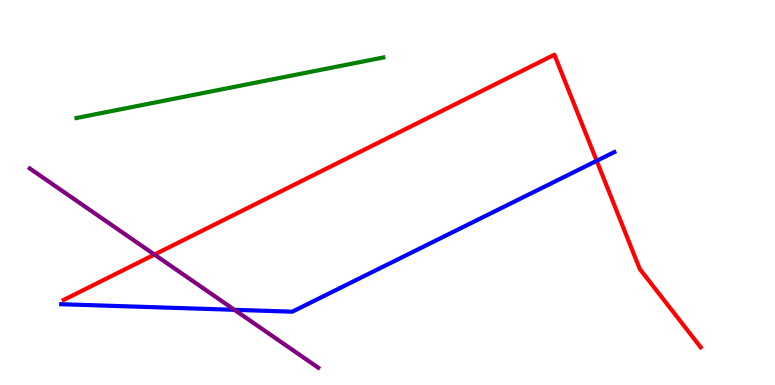[{'lines': ['blue', 'red'], 'intersections': [{'x': 7.7, 'y': 5.82}]}, {'lines': ['green', 'red'], 'intersections': []}, {'lines': ['purple', 'red'], 'intersections': [{'x': 1.99, 'y': 3.39}]}, {'lines': ['blue', 'green'], 'intersections': []}, {'lines': ['blue', 'purple'], 'intersections': [{'x': 3.03, 'y': 1.95}]}, {'lines': ['green', 'purple'], 'intersections': []}]